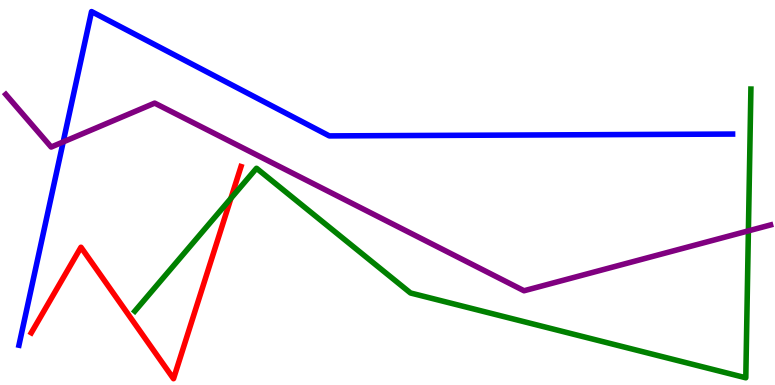[{'lines': ['blue', 'red'], 'intersections': []}, {'lines': ['green', 'red'], 'intersections': [{'x': 2.98, 'y': 4.85}]}, {'lines': ['purple', 'red'], 'intersections': []}, {'lines': ['blue', 'green'], 'intersections': []}, {'lines': ['blue', 'purple'], 'intersections': [{'x': 0.815, 'y': 6.31}]}, {'lines': ['green', 'purple'], 'intersections': [{'x': 9.66, 'y': 4.0}]}]